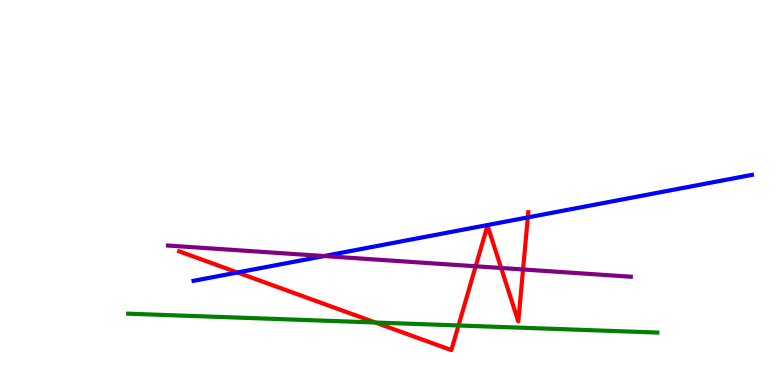[{'lines': ['blue', 'red'], 'intersections': [{'x': 3.06, 'y': 2.92}, {'x': 6.81, 'y': 4.35}]}, {'lines': ['green', 'red'], 'intersections': [{'x': 4.84, 'y': 1.62}, {'x': 5.92, 'y': 1.55}]}, {'lines': ['purple', 'red'], 'intersections': [{'x': 6.14, 'y': 3.08}, {'x': 6.47, 'y': 3.04}, {'x': 6.75, 'y': 3.0}]}, {'lines': ['blue', 'green'], 'intersections': []}, {'lines': ['blue', 'purple'], 'intersections': [{'x': 4.18, 'y': 3.35}]}, {'lines': ['green', 'purple'], 'intersections': []}]